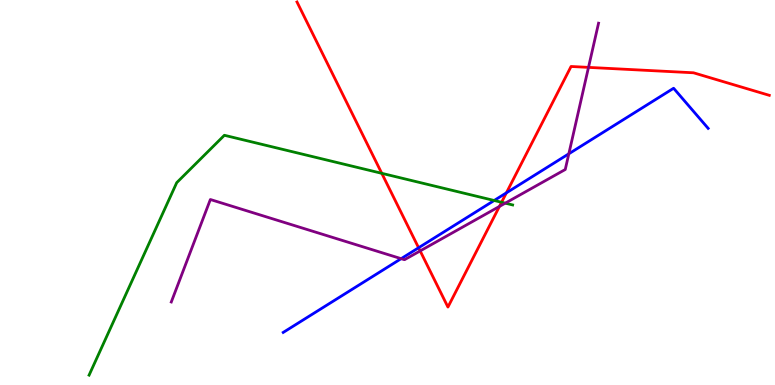[{'lines': ['blue', 'red'], 'intersections': [{'x': 5.4, 'y': 3.56}, {'x': 6.53, 'y': 4.99}]}, {'lines': ['green', 'red'], 'intersections': [{'x': 4.93, 'y': 5.5}, {'x': 6.47, 'y': 4.75}]}, {'lines': ['purple', 'red'], 'intersections': [{'x': 5.42, 'y': 3.48}, {'x': 6.44, 'y': 4.64}, {'x': 7.59, 'y': 8.25}]}, {'lines': ['blue', 'green'], 'intersections': [{'x': 6.38, 'y': 4.79}]}, {'lines': ['blue', 'purple'], 'intersections': [{'x': 5.18, 'y': 3.28}, {'x': 7.34, 'y': 6.01}]}, {'lines': ['green', 'purple'], 'intersections': [{'x': 6.52, 'y': 4.72}]}]